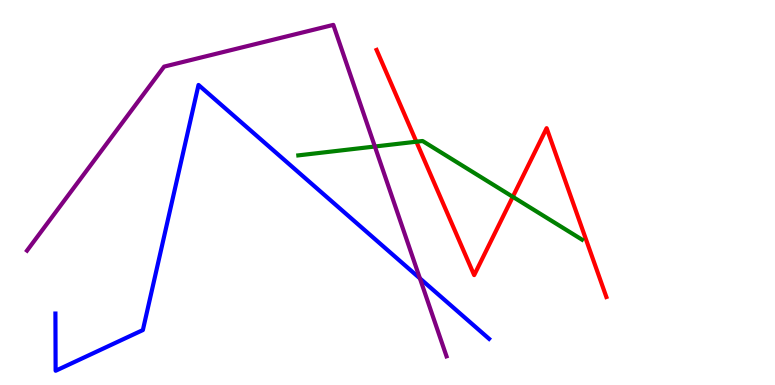[{'lines': ['blue', 'red'], 'intersections': []}, {'lines': ['green', 'red'], 'intersections': [{'x': 5.37, 'y': 6.32}, {'x': 6.62, 'y': 4.89}]}, {'lines': ['purple', 'red'], 'intersections': []}, {'lines': ['blue', 'green'], 'intersections': []}, {'lines': ['blue', 'purple'], 'intersections': [{'x': 5.42, 'y': 2.77}]}, {'lines': ['green', 'purple'], 'intersections': [{'x': 4.84, 'y': 6.19}]}]